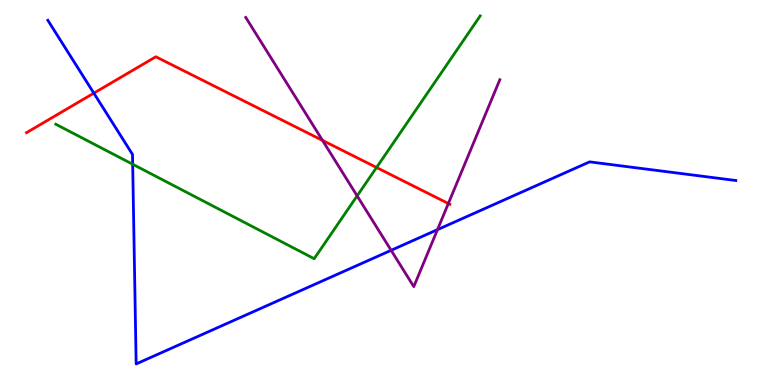[{'lines': ['blue', 'red'], 'intersections': [{'x': 1.21, 'y': 7.58}]}, {'lines': ['green', 'red'], 'intersections': [{'x': 4.86, 'y': 5.65}]}, {'lines': ['purple', 'red'], 'intersections': [{'x': 4.16, 'y': 6.35}, {'x': 5.79, 'y': 4.71}]}, {'lines': ['blue', 'green'], 'intersections': [{'x': 1.71, 'y': 5.73}]}, {'lines': ['blue', 'purple'], 'intersections': [{'x': 5.05, 'y': 3.5}, {'x': 5.64, 'y': 4.03}]}, {'lines': ['green', 'purple'], 'intersections': [{'x': 4.61, 'y': 4.91}]}]